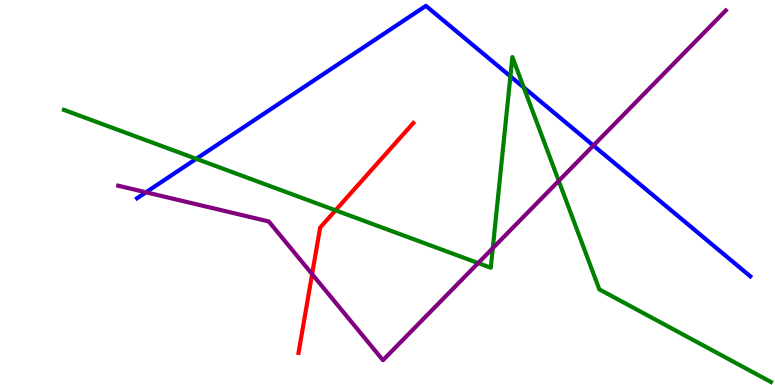[{'lines': ['blue', 'red'], 'intersections': []}, {'lines': ['green', 'red'], 'intersections': [{'x': 4.33, 'y': 4.54}]}, {'lines': ['purple', 'red'], 'intersections': [{'x': 4.03, 'y': 2.88}]}, {'lines': ['blue', 'green'], 'intersections': [{'x': 2.53, 'y': 5.88}, {'x': 6.59, 'y': 8.02}, {'x': 6.76, 'y': 7.73}]}, {'lines': ['blue', 'purple'], 'intersections': [{'x': 1.88, 'y': 5.01}, {'x': 7.66, 'y': 6.22}]}, {'lines': ['green', 'purple'], 'intersections': [{'x': 6.17, 'y': 3.17}, {'x': 6.36, 'y': 3.55}, {'x': 7.21, 'y': 5.3}]}]